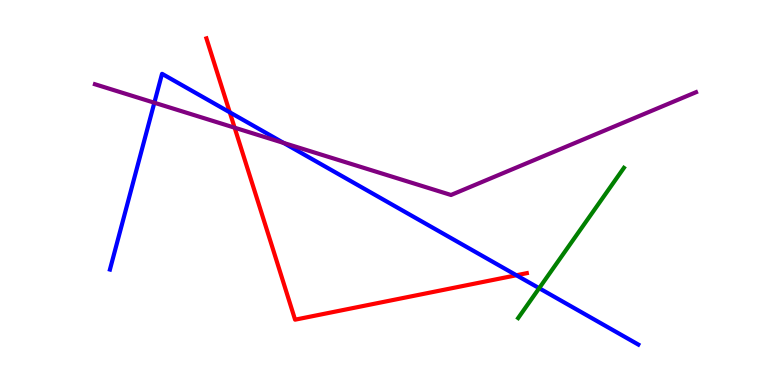[{'lines': ['blue', 'red'], 'intersections': [{'x': 2.96, 'y': 7.08}, {'x': 6.66, 'y': 2.85}]}, {'lines': ['green', 'red'], 'intersections': []}, {'lines': ['purple', 'red'], 'intersections': [{'x': 3.03, 'y': 6.68}]}, {'lines': ['blue', 'green'], 'intersections': [{'x': 6.96, 'y': 2.51}]}, {'lines': ['blue', 'purple'], 'intersections': [{'x': 1.99, 'y': 7.33}, {'x': 3.66, 'y': 6.29}]}, {'lines': ['green', 'purple'], 'intersections': []}]